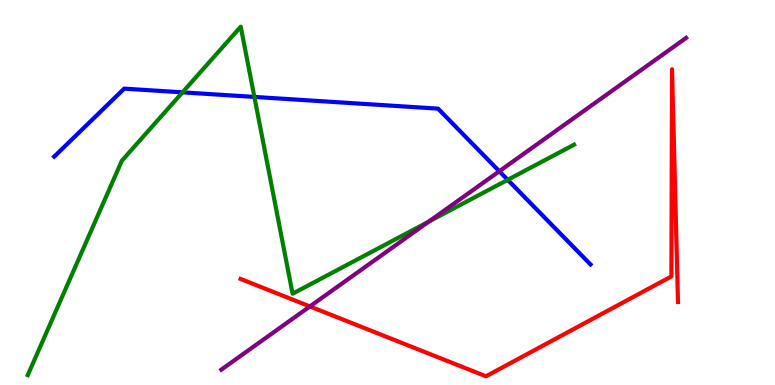[{'lines': ['blue', 'red'], 'intersections': []}, {'lines': ['green', 'red'], 'intersections': []}, {'lines': ['purple', 'red'], 'intersections': [{'x': 4.0, 'y': 2.04}]}, {'lines': ['blue', 'green'], 'intersections': [{'x': 2.35, 'y': 7.6}, {'x': 3.28, 'y': 7.48}, {'x': 6.55, 'y': 5.33}]}, {'lines': ['blue', 'purple'], 'intersections': [{'x': 6.44, 'y': 5.55}]}, {'lines': ['green', 'purple'], 'intersections': [{'x': 5.53, 'y': 4.24}]}]